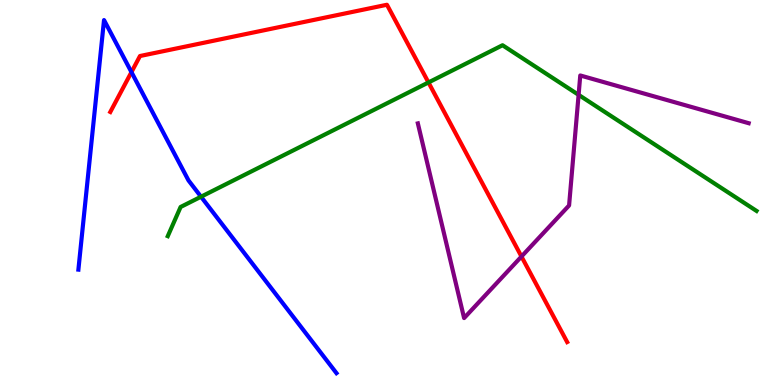[{'lines': ['blue', 'red'], 'intersections': [{'x': 1.7, 'y': 8.13}]}, {'lines': ['green', 'red'], 'intersections': [{'x': 5.53, 'y': 7.86}]}, {'lines': ['purple', 'red'], 'intersections': [{'x': 6.73, 'y': 3.34}]}, {'lines': ['blue', 'green'], 'intersections': [{'x': 2.59, 'y': 4.89}]}, {'lines': ['blue', 'purple'], 'intersections': []}, {'lines': ['green', 'purple'], 'intersections': [{'x': 7.47, 'y': 7.54}]}]